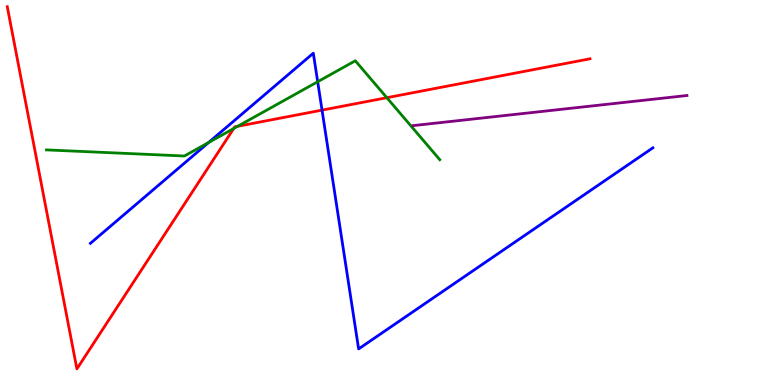[{'lines': ['blue', 'red'], 'intersections': [{'x': 4.16, 'y': 7.14}]}, {'lines': ['green', 'red'], 'intersections': [{'x': 3.02, 'y': 6.66}, {'x': 3.07, 'y': 6.72}, {'x': 4.99, 'y': 7.46}]}, {'lines': ['purple', 'red'], 'intersections': []}, {'lines': ['blue', 'green'], 'intersections': [{'x': 2.69, 'y': 6.3}, {'x': 4.1, 'y': 7.88}]}, {'lines': ['blue', 'purple'], 'intersections': []}, {'lines': ['green', 'purple'], 'intersections': []}]